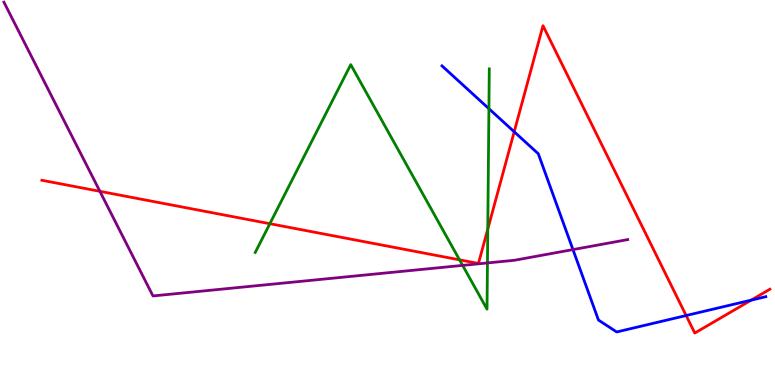[{'lines': ['blue', 'red'], 'intersections': [{'x': 6.63, 'y': 6.58}, {'x': 8.85, 'y': 1.8}, {'x': 9.69, 'y': 2.2}]}, {'lines': ['green', 'red'], 'intersections': [{'x': 3.48, 'y': 4.19}, {'x': 5.93, 'y': 3.25}, {'x': 6.29, 'y': 4.05}]}, {'lines': ['purple', 'red'], 'intersections': [{'x': 1.29, 'y': 5.03}]}, {'lines': ['blue', 'green'], 'intersections': [{'x': 6.31, 'y': 7.18}]}, {'lines': ['blue', 'purple'], 'intersections': [{'x': 7.39, 'y': 3.52}]}, {'lines': ['green', 'purple'], 'intersections': [{'x': 5.97, 'y': 3.11}, {'x': 6.29, 'y': 3.17}]}]